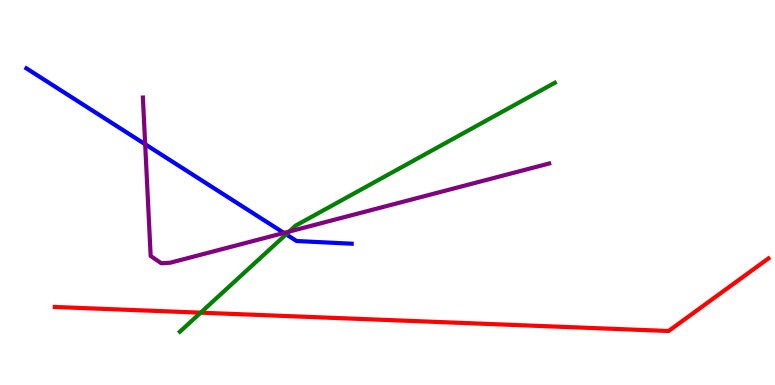[{'lines': ['blue', 'red'], 'intersections': []}, {'lines': ['green', 'red'], 'intersections': [{'x': 2.59, 'y': 1.88}]}, {'lines': ['purple', 'red'], 'intersections': []}, {'lines': ['blue', 'green'], 'intersections': [{'x': 3.69, 'y': 3.91}]}, {'lines': ['blue', 'purple'], 'intersections': [{'x': 1.87, 'y': 6.25}, {'x': 3.66, 'y': 3.95}]}, {'lines': ['green', 'purple'], 'intersections': [{'x': 3.73, 'y': 3.99}]}]